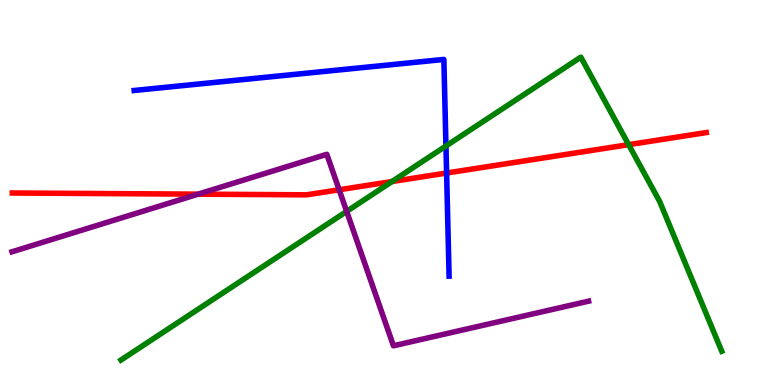[{'lines': ['blue', 'red'], 'intersections': [{'x': 5.76, 'y': 5.51}]}, {'lines': ['green', 'red'], 'intersections': [{'x': 5.06, 'y': 5.28}, {'x': 8.11, 'y': 6.24}]}, {'lines': ['purple', 'red'], 'intersections': [{'x': 2.56, 'y': 4.96}, {'x': 4.38, 'y': 5.07}]}, {'lines': ['blue', 'green'], 'intersections': [{'x': 5.75, 'y': 6.21}]}, {'lines': ['blue', 'purple'], 'intersections': []}, {'lines': ['green', 'purple'], 'intersections': [{'x': 4.47, 'y': 4.51}]}]